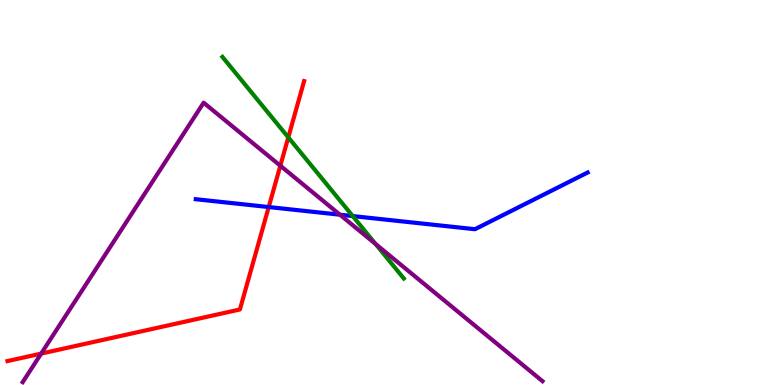[{'lines': ['blue', 'red'], 'intersections': [{'x': 3.47, 'y': 4.62}]}, {'lines': ['green', 'red'], 'intersections': [{'x': 3.72, 'y': 6.43}]}, {'lines': ['purple', 'red'], 'intersections': [{'x': 0.531, 'y': 0.816}, {'x': 3.62, 'y': 5.7}]}, {'lines': ['blue', 'green'], 'intersections': [{'x': 4.55, 'y': 4.39}]}, {'lines': ['blue', 'purple'], 'intersections': [{'x': 4.39, 'y': 4.42}]}, {'lines': ['green', 'purple'], 'intersections': [{'x': 4.85, 'y': 3.66}]}]